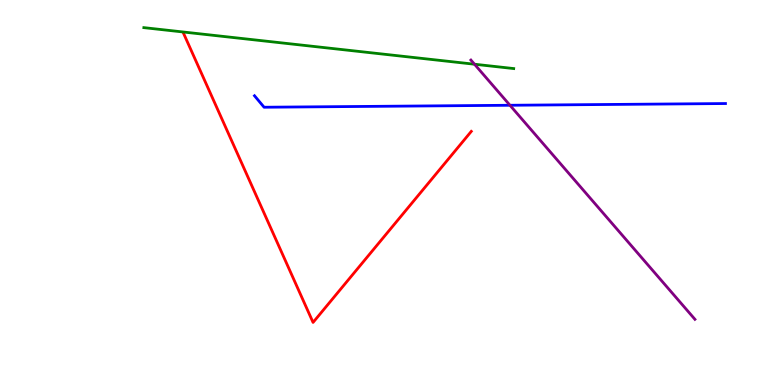[{'lines': ['blue', 'red'], 'intersections': []}, {'lines': ['green', 'red'], 'intersections': []}, {'lines': ['purple', 'red'], 'intersections': []}, {'lines': ['blue', 'green'], 'intersections': []}, {'lines': ['blue', 'purple'], 'intersections': [{'x': 6.58, 'y': 7.27}]}, {'lines': ['green', 'purple'], 'intersections': [{'x': 6.12, 'y': 8.33}]}]